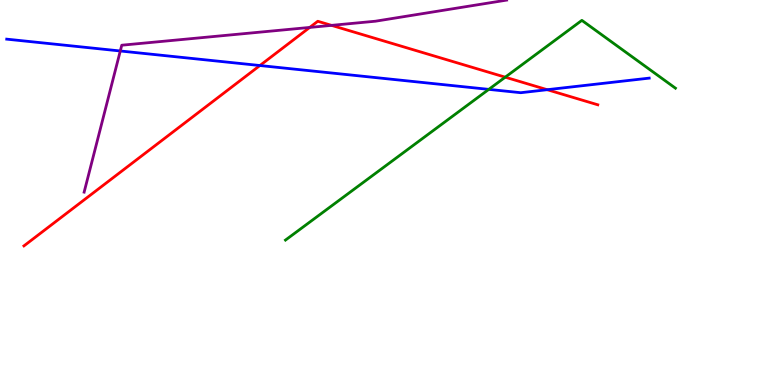[{'lines': ['blue', 'red'], 'intersections': [{'x': 3.35, 'y': 8.3}, {'x': 7.06, 'y': 7.67}]}, {'lines': ['green', 'red'], 'intersections': [{'x': 6.52, 'y': 8.0}]}, {'lines': ['purple', 'red'], 'intersections': [{'x': 4.0, 'y': 9.29}, {'x': 4.28, 'y': 9.34}]}, {'lines': ['blue', 'green'], 'intersections': [{'x': 6.31, 'y': 7.68}]}, {'lines': ['blue', 'purple'], 'intersections': [{'x': 1.55, 'y': 8.68}]}, {'lines': ['green', 'purple'], 'intersections': []}]